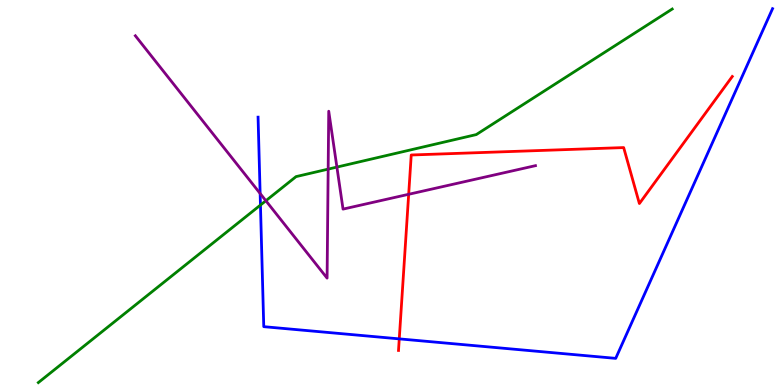[{'lines': ['blue', 'red'], 'intersections': [{'x': 5.15, 'y': 1.2}]}, {'lines': ['green', 'red'], 'intersections': []}, {'lines': ['purple', 'red'], 'intersections': [{'x': 5.27, 'y': 4.95}]}, {'lines': ['blue', 'green'], 'intersections': [{'x': 3.36, 'y': 4.67}]}, {'lines': ['blue', 'purple'], 'intersections': [{'x': 3.36, 'y': 4.97}]}, {'lines': ['green', 'purple'], 'intersections': [{'x': 3.43, 'y': 4.79}, {'x': 4.23, 'y': 5.61}, {'x': 4.35, 'y': 5.66}]}]